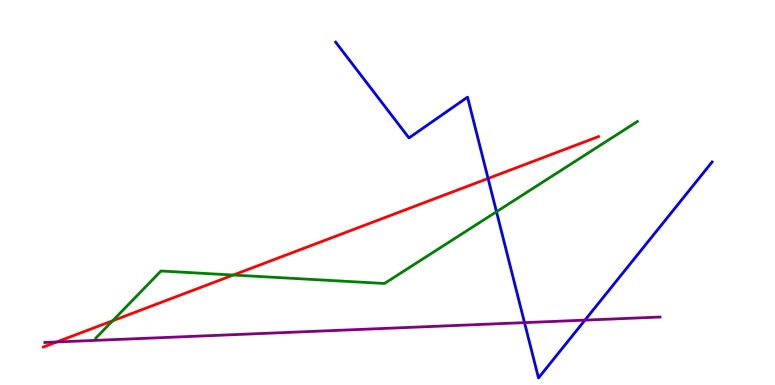[{'lines': ['blue', 'red'], 'intersections': [{'x': 6.3, 'y': 5.36}]}, {'lines': ['green', 'red'], 'intersections': [{'x': 1.45, 'y': 1.67}, {'x': 3.01, 'y': 2.86}]}, {'lines': ['purple', 'red'], 'intersections': [{'x': 0.732, 'y': 1.12}]}, {'lines': ['blue', 'green'], 'intersections': [{'x': 6.41, 'y': 4.5}]}, {'lines': ['blue', 'purple'], 'intersections': [{'x': 6.77, 'y': 1.62}, {'x': 7.55, 'y': 1.68}]}, {'lines': ['green', 'purple'], 'intersections': []}]